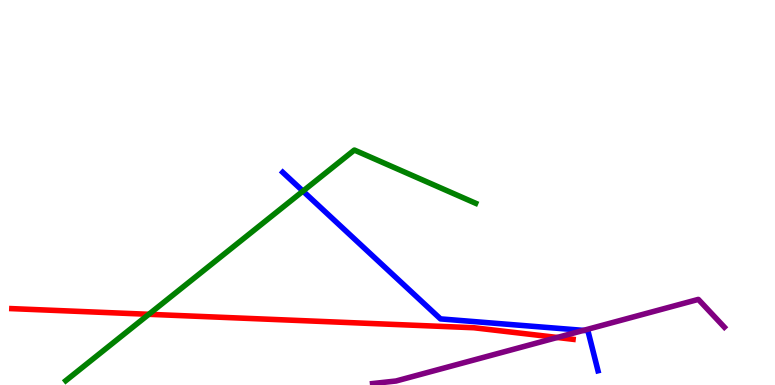[{'lines': ['blue', 'red'], 'intersections': []}, {'lines': ['green', 'red'], 'intersections': [{'x': 1.92, 'y': 1.84}]}, {'lines': ['purple', 'red'], 'intersections': [{'x': 7.19, 'y': 1.23}]}, {'lines': ['blue', 'green'], 'intersections': [{'x': 3.91, 'y': 5.04}]}, {'lines': ['blue', 'purple'], 'intersections': [{'x': 7.53, 'y': 1.42}]}, {'lines': ['green', 'purple'], 'intersections': []}]